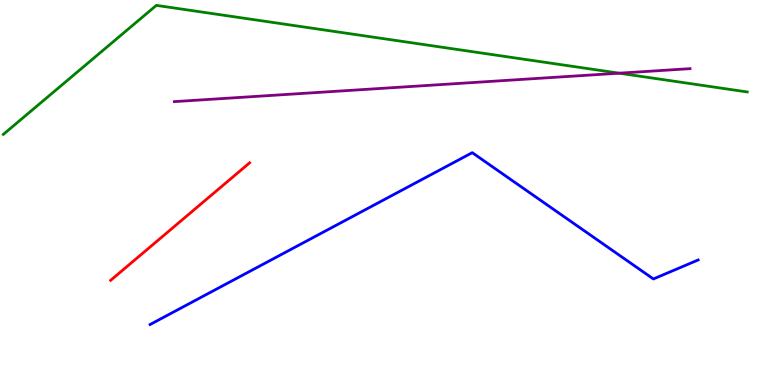[{'lines': ['blue', 'red'], 'intersections': []}, {'lines': ['green', 'red'], 'intersections': []}, {'lines': ['purple', 'red'], 'intersections': []}, {'lines': ['blue', 'green'], 'intersections': []}, {'lines': ['blue', 'purple'], 'intersections': []}, {'lines': ['green', 'purple'], 'intersections': [{'x': 7.99, 'y': 8.1}]}]